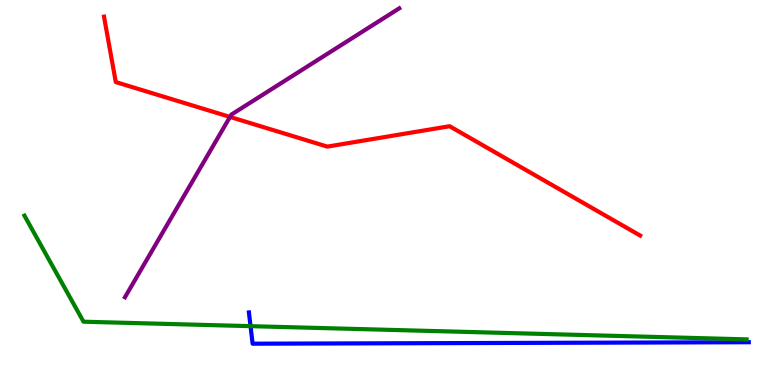[{'lines': ['blue', 'red'], 'intersections': []}, {'lines': ['green', 'red'], 'intersections': []}, {'lines': ['purple', 'red'], 'intersections': [{'x': 2.97, 'y': 6.96}]}, {'lines': ['blue', 'green'], 'intersections': [{'x': 3.23, 'y': 1.53}]}, {'lines': ['blue', 'purple'], 'intersections': []}, {'lines': ['green', 'purple'], 'intersections': []}]